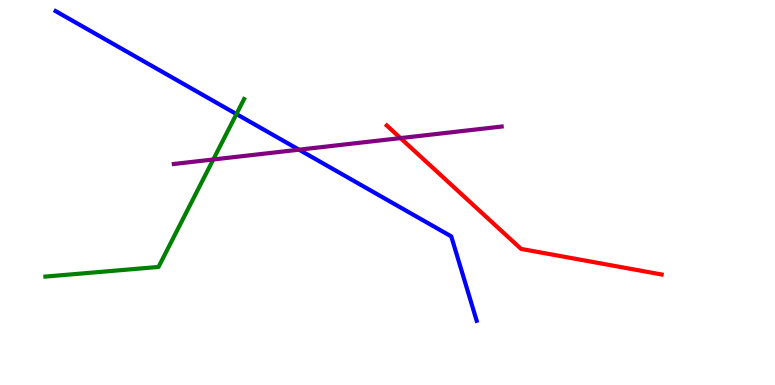[{'lines': ['blue', 'red'], 'intersections': []}, {'lines': ['green', 'red'], 'intersections': []}, {'lines': ['purple', 'red'], 'intersections': [{'x': 5.17, 'y': 6.41}]}, {'lines': ['blue', 'green'], 'intersections': [{'x': 3.05, 'y': 7.04}]}, {'lines': ['blue', 'purple'], 'intersections': [{'x': 3.86, 'y': 6.11}]}, {'lines': ['green', 'purple'], 'intersections': [{'x': 2.75, 'y': 5.86}]}]